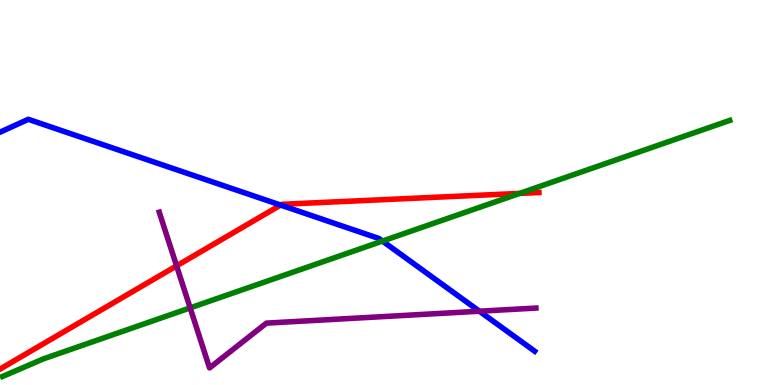[{'lines': ['blue', 'red'], 'intersections': [{'x': 3.62, 'y': 4.67}]}, {'lines': ['green', 'red'], 'intersections': [{'x': 6.71, 'y': 4.98}]}, {'lines': ['purple', 'red'], 'intersections': [{'x': 2.28, 'y': 3.09}]}, {'lines': ['blue', 'green'], 'intersections': [{'x': 4.93, 'y': 3.74}]}, {'lines': ['blue', 'purple'], 'intersections': [{'x': 6.19, 'y': 1.92}]}, {'lines': ['green', 'purple'], 'intersections': [{'x': 2.45, 'y': 2.0}]}]